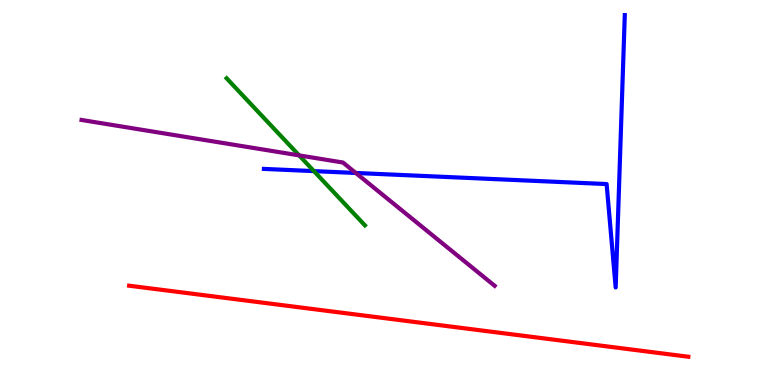[{'lines': ['blue', 'red'], 'intersections': []}, {'lines': ['green', 'red'], 'intersections': []}, {'lines': ['purple', 'red'], 'intersections': []}, {'lines': ['blue', 'green'], 'intersections': [{'x': 4.05, 'y': 5.56}]}, {'lines': ['blue', 'purple'], 'intersections': [{'x': 4.59, 'y': 5.51}]}, {'lines': ['green', 'purple'], 'intersections': [{'x': 3.86, 'y': 5.96}]}]